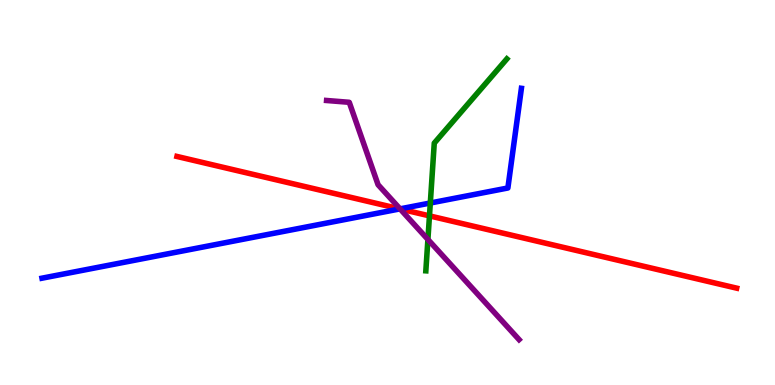[{'lines': ['blue', 'red'], 'intersections': [{'x': 5.16, 'y': 4.57}]}, {'lines': ['green', 'red'], 'intersections': [{'x': 5.54, 'y': 4.39}]}, {'lines': ['purple', 'red'], 'intersections': [{'x': 5.16, 'y': 4.57}]}, {'lines': ['blue', 'green'], 'intersections': [{'x': 5.55, 'y': 4.73}]}, {'lines': ['blue', 'purple'], 'intersections': [{'x': 5.16, 'y': 4.57}]}, {'lines': ['green', 'purple'], 'intersections': [{'x': 5.52, 'y': 3.78}]}]